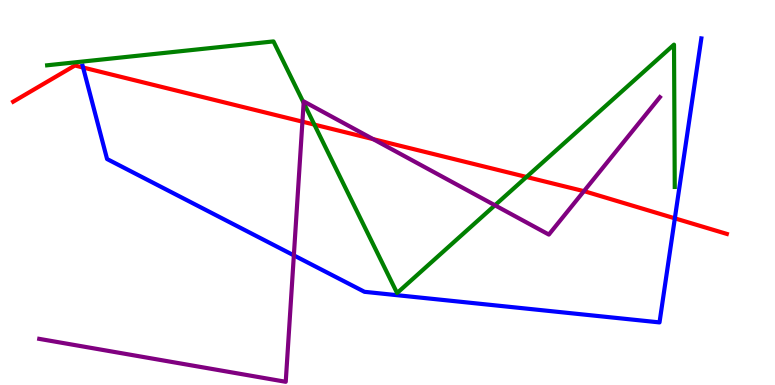[{'lines': ['blue', 'red'], 'intersections': [{'x': 1.07, 'y': 8.25}, {'x': 8.71, 'y': 4.33}]}, {'lines': ['green', 'red'], 'intersections': [{'x': 4.06, 'y': 6.76}, {'x': 6.79, 'y': 5.4}]}, {'lines': ['purple', 'red'], 'intersections': [{'x': 3.9, 'y': 6.84}, {'x': 4.81, 'y': 6.39}, {'x': 7.53, 'y': 5.03}]}, {'lines': ['blue', 'green'], 'intersections': []}, {'lines': ['blue', 'purple'], 'intersections': [{'x': 3.79, 'y': 3.37}]}, {'lines': ['green', 'purple'], 'intersections': [{'x': 3.92, 'y': 7.33}, {'x': 6.39, 'y': 4.67}]}]